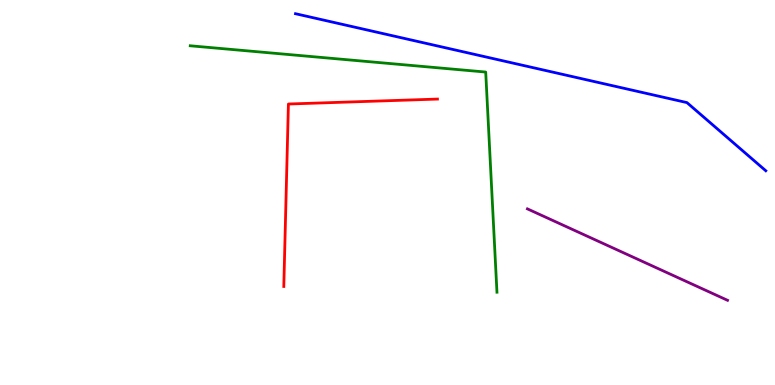[{'lines': ['blue', 'red'], 'intersections': []}, {'lines': ['green', 'red'], 'intersections': []}, {'lines': ['purple', 'red'], 'intersections': []}, {'lines': ['blue', 'green'], 'intersections': []}, {'lines': ['blue', 'purple'], 'intersections': []}, {'lines': ['green', 'purple'], 'intersections': []}]